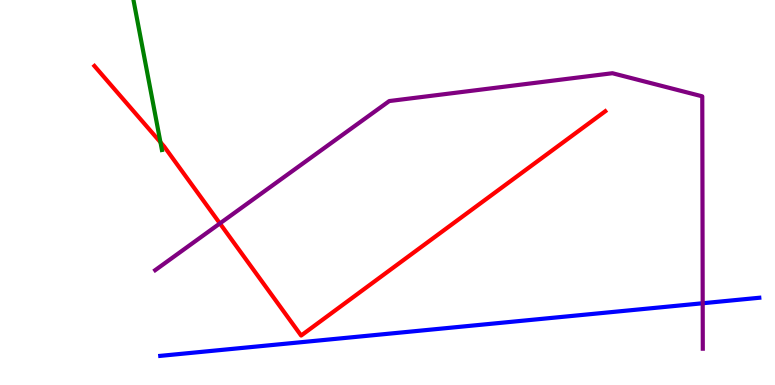[{'lines': ['blue', 'red'], 'intersections': []}, {'lines': ['green', 'red'], 'intersections': [{'x': 2.07, 'y': 6.31}]}, {'lines': ['purple', 'red'], 'intersections': [{'x': 2.84, 'y': 4.2}]}, {'lines': ['blue', 'green'], 'intersections': []}, {'lines': ['blue', 'purple'], 'intersections': [{'x': 9.07, 'y': 2.12}]}, {'lines': ['green', 'purple'], 'intersections': []}]